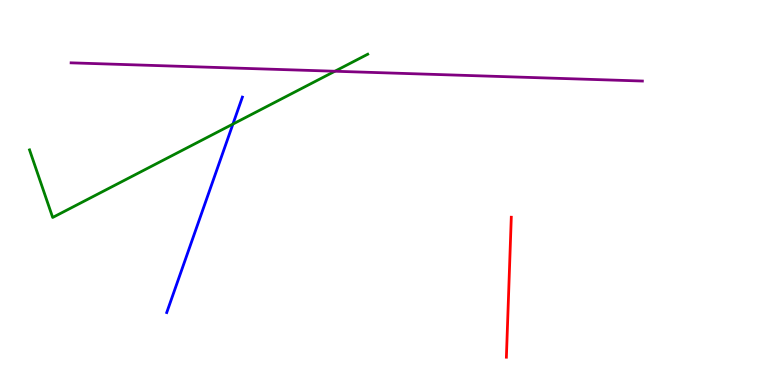[{'lines': ['blue', 'red'], 'intersections': []}, {'lines': ['green', 'red'], 'intersections': []}, {'lines': ['purple', 'red'], 'intersections': []}, {'lines': ['blue', 'green'], 'intersections': [{'x': 3.01, 'y': 6.78}]}, {'lines': ['blue', 'purple'], 'intersections': []}, {'lines': ['green', 'purple'], 'intersections': [{'x': 4.32, 'y': 8.15}]}]